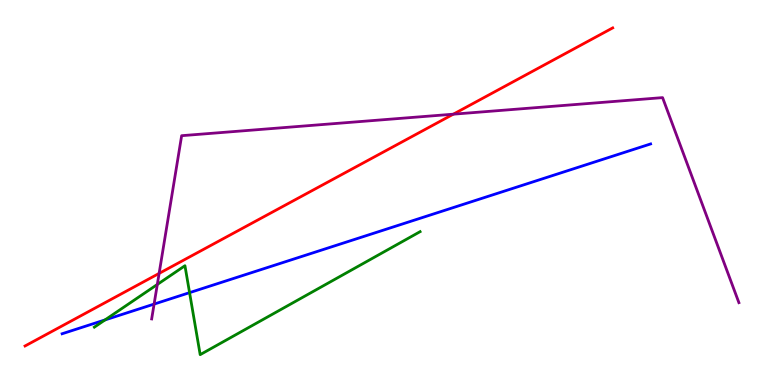[{'lines': ['blue', 'red'], 'intersections': []}, {'lines': ['green', 'red'], 'intersections': []}, {'lines': ['purple', 'red'], 'intersections': [{'x': 2.05, 'y': 2.9}, {'x': 5.85, 'y': 7.03}]}, {'lines': ['blue', 'green'], 'intersections': [{'x': 1.36, 'y': 1.69}, {'x': 2.45, 'y': 2.4}]}, {'lines': ['blue', 'purple'], 'intersections': [{'x': 1.99, 'y': 2.1}]}, {'lines': ['green', 'purple'], 'intersections': [{'x': 2.03, 'y': 2.61}]}]